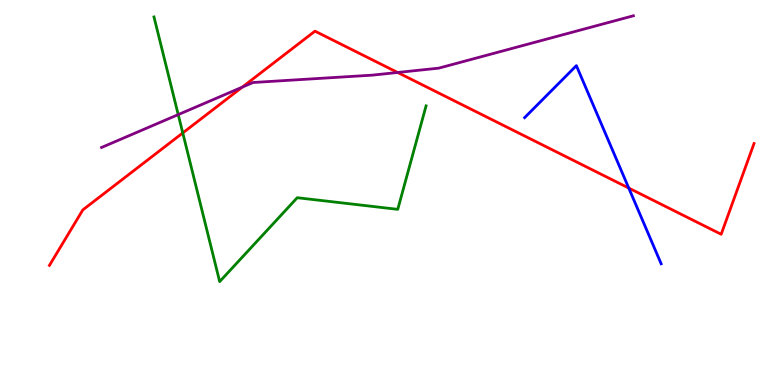[{'lines': ['blue', 'red'], 'intersections': [{'x': 8.11, 'y': 5.12}]}, {'lines': ['green', 'red'], 'intersections': [{'x': 2.36, 'y': 6.55}]}, {'lines': ['purple', 'red'], 'intersections': [{'x': 3.13, 'y': 7.74}, {'x': 5.13, 'y': 8.12}]}, {'lines': ['blue', 'green'], 'intersections': []}, {'lines': ['blue', 'purple'], 'intersections': []}, {'lines': ['green', 'purple'], 'intersections': [{'x': 2.3, 'y': 7.02}]}]